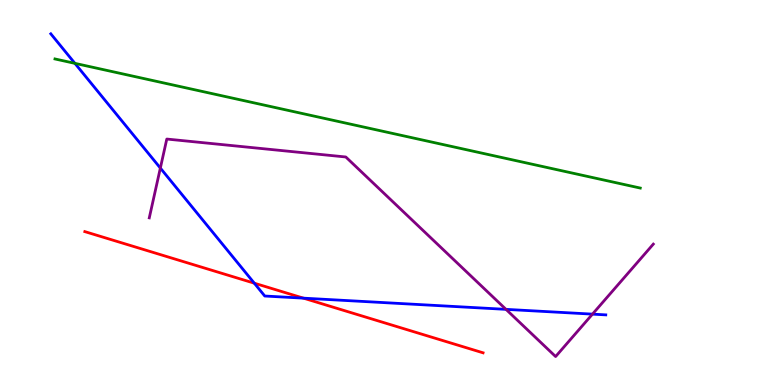[{'lines': ['blue', 'red'], 'intersections': [{'x': 3.28, 'y': 2.64}, {'x': 3.92, 'y': 2.26}]}, {'lines': ['green', 'red'], 'intersections': []}, {'lines': ['purple', 'red'], 'intersections': []}, {'lines': ['blue', 'green'], 'intersections': [{'x': 0.967, 'y': 8.35}]}, {'lines': ['blue', 'purple'], 'intersections': [{'x': 2.07, 'y': 5.63}, {'x': 6.53, 'y': 1.96}, {'x': 7.64, 'y': 1.84}]}, {'lines': ['green', 'purple'], 'intersections': []}]